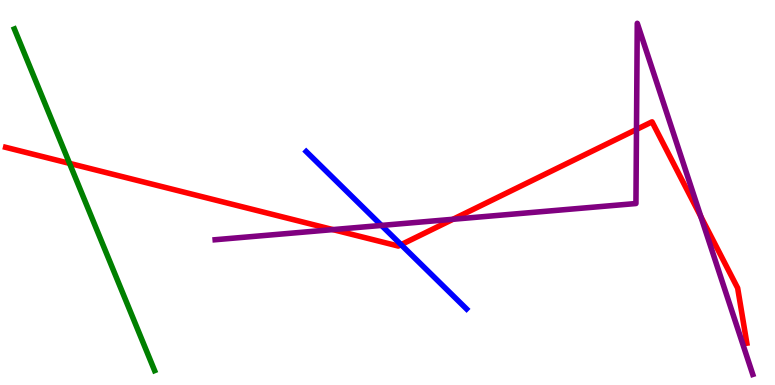[{'lines': ['blue', 'red'], 'intersections': [{'x': 5.18, 'y': 3.64}]}, {'lines': ['green', 'red'], 'intersections': [{'x': 0.897, 'y': 5.76}]}, {'lines': ['purple', 'red'], 'intersections': [{'x': 4.3, 'y': 4.04}, {'x': 5.84, 'y': 4.3}, {'x': 8.21, 'y': 6.64}, {'x': 9.04, 'y': 4.37}]}, {'lines': ['blue', 'green'], 'intersections': []}, {'lines': ['blue', 'purple'], 'intersections': [{'x': 4.92, 'y': 4.14}]}, {'lines': ['green', 'purple'], 'intersections': []}]